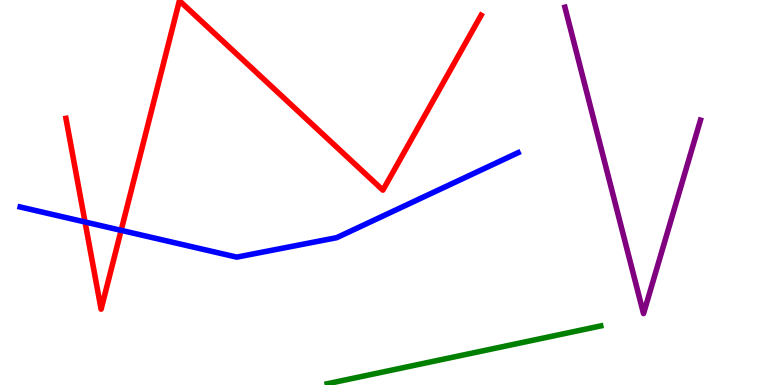[{'lines': ['blue', 'red'], 'intersections': [{'x': 1.1, 'y': 4.23}, {'x': 1.56, 'y': 4.02}]}, {'lines': ['green', 'red'], 'intersections': []}, {'lines': ['purple', 'red'], 'intersections': []}, {'lines': ['blue', 'green'], 'intersections': []}, {'lines': ['blue', 'purple'], 'intersections': []}, {'lines': ['green', 'purple'], 'intersections': []}]